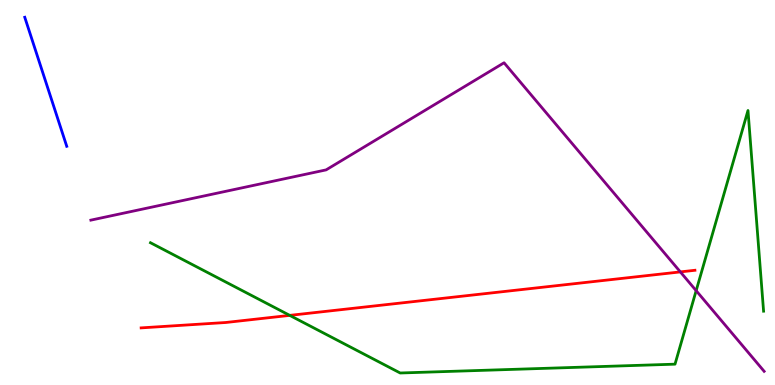[{'lines': ['blue', 'red'], 'intersections': []}, {'lines': ['green', 'red'], 'intersections': [{'x': 3.74, 'y': 1.81}]}, {'lines': ['purple', 'red'], 'intersections': [{'x': 8.78, 'y': 2.94}]}, {'lines': ['blue', 'green'], 'intersections': []}, {'lines': ['blue', 'purple'], 'intersections': []}, {'lines': ['green', 'purple'], 'intersections': [{'x': 8.98, 'y': 2.45}]}]